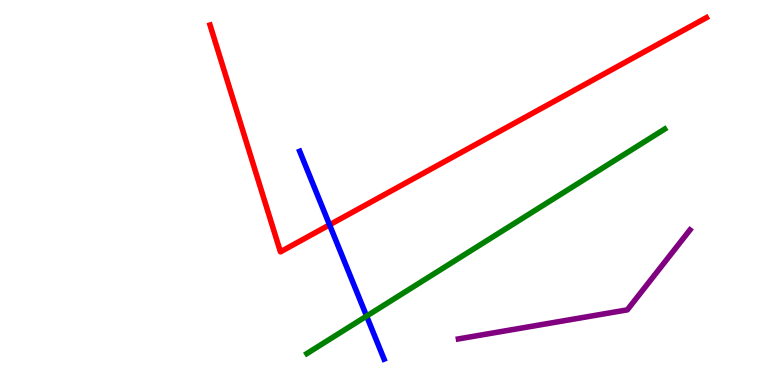[{'lines': ['blue', 'red'], 'intersections': [{'x': 4.25, 'y': 4.16}]}, {'lines': ['green', 'red'], 'intersections': []}, {'lines': ['purple', 'red'], 'intersections': []}, {'lines': ['blue', 'green'], 'intersections': [{'x': 4.73, 'y': 1.79}]}, {'lines': ['blue', 'purple'], 'intersections': []}, {'lines': ['green', 'purple'], 'intersections': []}]